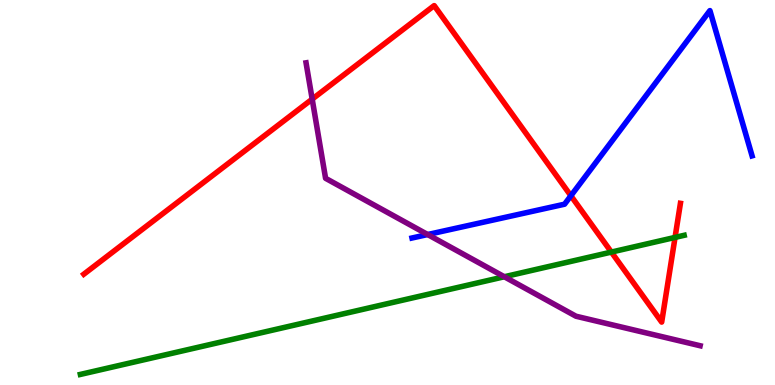[{'lines': ['blue', 'red'], 'intersections': [{'x': 7.37, 'y': 4.91}]}, {'lines': ['green', 'red'], 'intersections': [{'x': 7.89, 'y': 3.45}, {'x': 8.71, 'y': 3.83}]}, {'lines': ['purple', 'red'], 'intersections': [{'x': 4.03, 'y': 7.43}]}, {'lines': ['blue', 'green'], 'intersections': []}, {'lines': ['blue', 'purple'], 'intersections': [{'x': 5.52, 'y': 3.91}]}, {'lines': ['green', 'purple'], 'intersections': [{'x': 6.51, 'y': 2.81}]}]